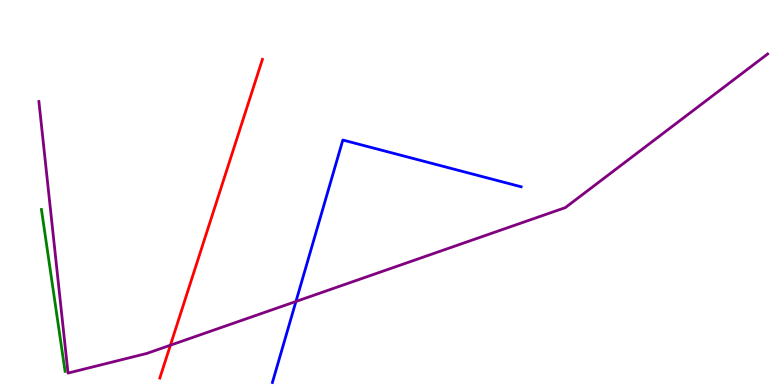[{'lines': ['blue', 'red'], 'intersections': []}, {'lines': ['green', 'red'], 'intersections': []}, {'lines': ['purple', 'red'], 'intersections': [{'x': 2.2, 'y': 1.03}]}, {'lines': ['blue', 'green'], 'intersections': []}, {'lines': ['blue', 'purple'], 'intersections': [{'x': 3.82, 'y': 2.17}]}, {'lines': ['green', 'purple'], 'intersections': []}]